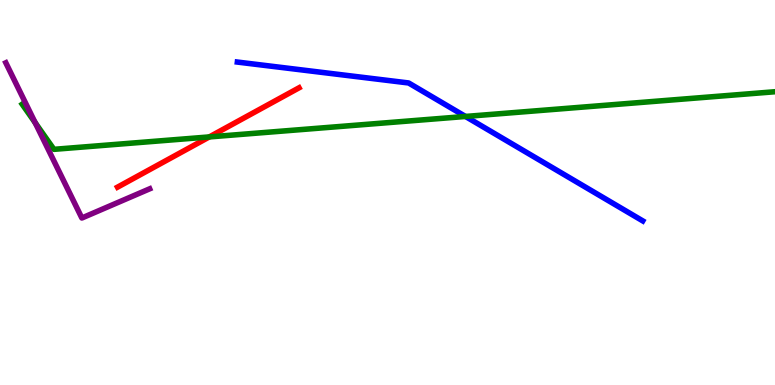[{'lines': ['blue', 'red'], 'intersections': []}, {'lines': ['green', 'red'], 'intersections': [{'x': 2.7, 'y': 6.44}]}, {'lines': ['purple', 'red'], 'intersections': []}, {'lines': ['blue', 'green'], 'intersections': [{'x': 6.01, 'y': 6.98}]}, {'lines': ['blue', 'purple'], 'intersections': []}, {'lines': ['green', 'purple'], 'intersections': [{'x': 0.454, 'y': 6.81}]}]